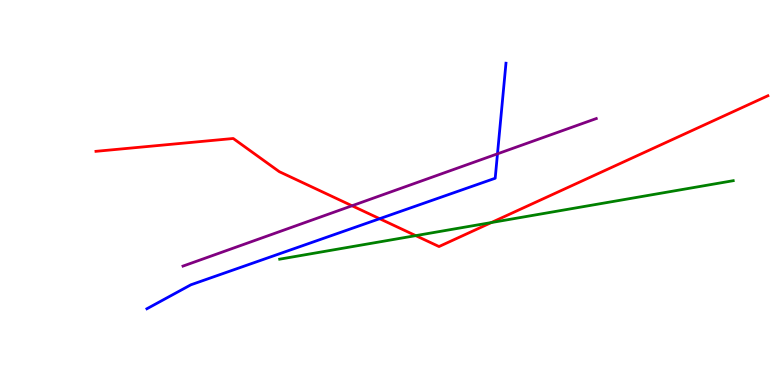[{'lines': ['blue', 'red'], 'intersections': [{'x': 4.9, 'y': 4.32}]}, {'lines': ['green', 'red'], 'intersections': [{'x': 5.36, 'y': 3.88}, {'x': 6.34, 'y': 4.22}]}, {'lines': ['purple', 'red'], 'intersections': [{'x': 4.54, 'y': 4.66}]}, {'lines': ['blue', 'green'], 'intersections': []}, {'lines': ['blue', 'purple'], 'intersections': [{'x': 6.42, 'y': 6.0}]}, {'lines': ['green', 'purple'], 'intersections': []}]